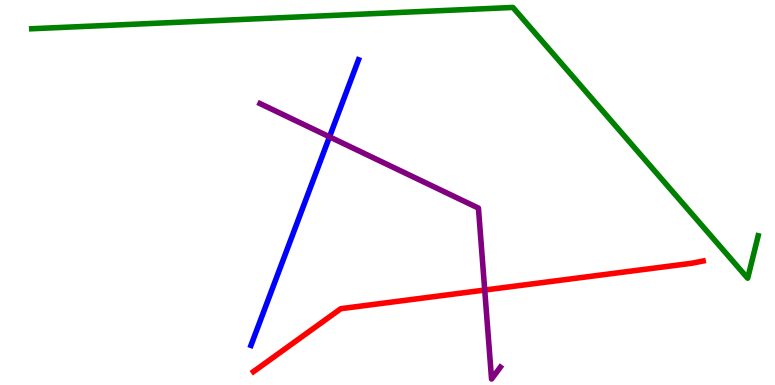[{'lines': ['blue', 'red'], 'intersections': []}, {'lines': ['green', 'red'], 'intersections': []}, {'lines': ['purple', 'red'], 'intersections': [{'x': 6.25, 'y': 2.47}]}, {'lines': ['blue', 'green'], 'intersections': []}, {'lines': ['blue', 'purple'], 'intersections': [{'x': 4.25, 'y': 6.45}]}, {'lines': ['green', 'purple'], 'intersections': []}]